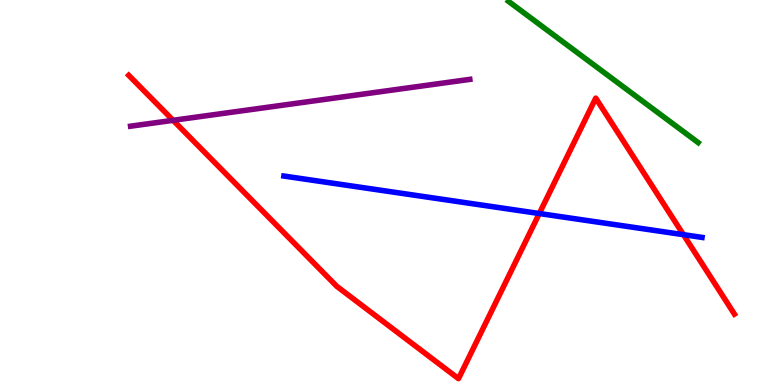[{'lines': ['blue', 'red'], 'intersections': [{'x': 6.96, 'y': 4.45}, {'x': 8.82, 'y': 3.9}]}, {'lines': ['green', 'red'], 'intersections': []}, {'lines': ['purple', 'red'], 'intersections': [{'x': 2.23, 'y': 6.87}]}, {'lines': ['blue', 'green'], 'intersections': []}, {'lines': ['blue', 'purple'], 'intersections': []}, {'lines': ['green', 'purple'], 'intersections': []}]